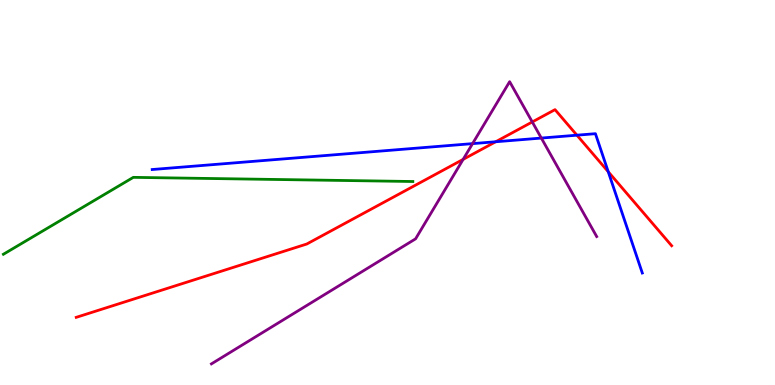[{'lines': ['blue', 'red'], 'intersections': [{'x': 6.4, 'y': 6.32}, {'x': 7.44, 'y': 6.49}, {'x': 7.85, 'y': 5.54}]}, {'lines': ['green', 'red'], 'intersections': []}, {'lines': ['purple', 'red'], 'intersections': [{'x': 5.98, 'y': 5.86}, {'x': 6.87, 'y': 6.83}]}, {'lines': ['blue', 'green'], 'intersections': []}, {'lines': ['blue', 'purple'], 'intersections': [{'x': 6.1, 'y': 6.27}, {'x': 6.98, 'y': 6.41}]}, {'lines': ['green', 'purple'], 'intersections': []}]